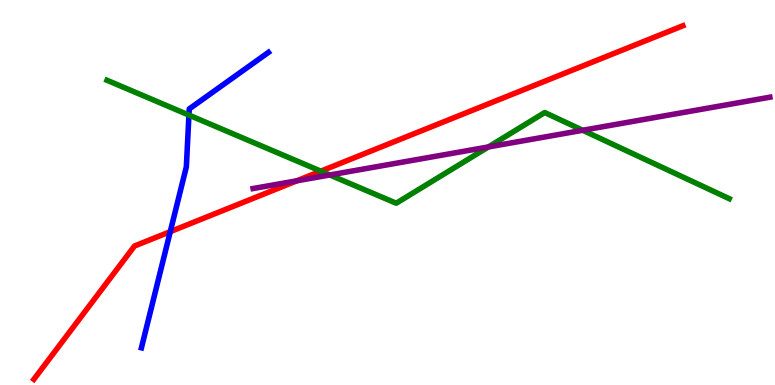[{'lines': ['blue', 'red'], 'intersections': [{'x': 2.2, 'y': 3.98}]}, {'lines': ['green', 'red'], 'intersections': [{'x': 4.14, 'y': 5.55}]}, {'lines': ['purple', 'red'], 'intersections': [{'x': 3.83, 'y': 5.3}]}, {'lines': ['blue', 'green'], 'intersections': [{'x': 2.44, 'y': 7.01}]}, {'lines': ['blue', 'purple'], 'intersections': []}, {'lines': ['green', 'purple'], 'intersections': [{'x': 4.26, 'y': 5.46}, {'x': 6.3, 'y': 6.18}, {'x': 7.52, 'y': 6.62}]}]